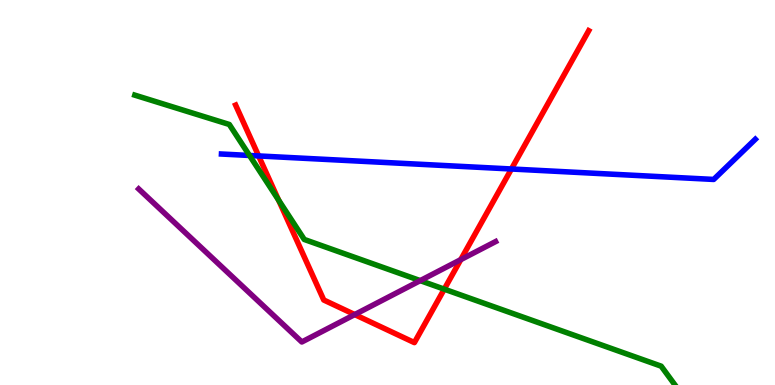[{'lines': ['blue', 'red'], 'intersections': [{'x': 3.34, 'y': 5.95}, {'x': 6.6, 'y': 5.61}]}, {'lines': ['green', 'red'], 'intersections': [{'x': 3.59, 'y': 4.8}, {'x': 5.73, 'y': 2.49}]}, {'lines': ['purple', 'red'], 'intersections': [{'x': 4.58, 'y': 1.83}, {'x': 5.95, 'y': 3.26}]}, {'lines': ['blue', 'green'], 'intersections': [{'x': 3.22, 'y': 5.96}]}, {'lines': ['blue', 'purple'], 'intersections': []}, {'lines': ['green', 'purple'], 'intersections': [{'x': 5.42, 'y': 2.71}]}]